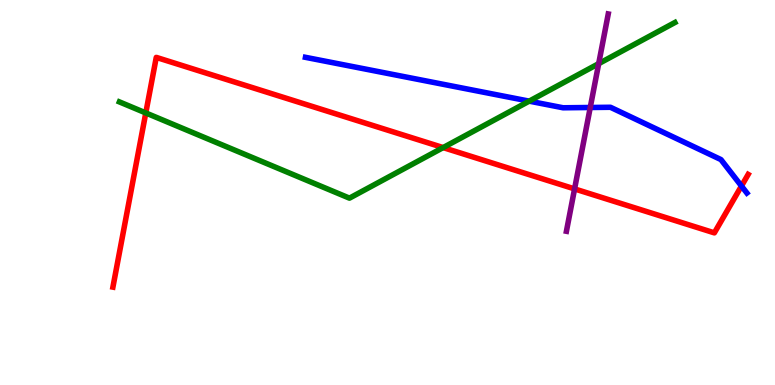[{'lines': ['blue', 'red'], 'intersections': [{'x': 9.57, 'y': 5.17}]}, {'lines': ['green', 'red'], 'intersections': [{'x': 1.88, 'y': 7.07}, {'x': 5.72, 'y': 6.17}]}, {'lines': ['purple', 'red'], 'intersections': [{'x': 7.41, 'y': 5.09}]}, {'lines': ['blue', 'green'], 'intersections': [{'x': 6.83, 'y': 7.37}]}, {'lines': ['blue', 'purple'], 'intersections': [{'x': 7.62, 'y': 7.21}]}, {'lines': ['green', 'purple'], 'intersections': [{'x': 7.73, 'y': 8.35}]}]